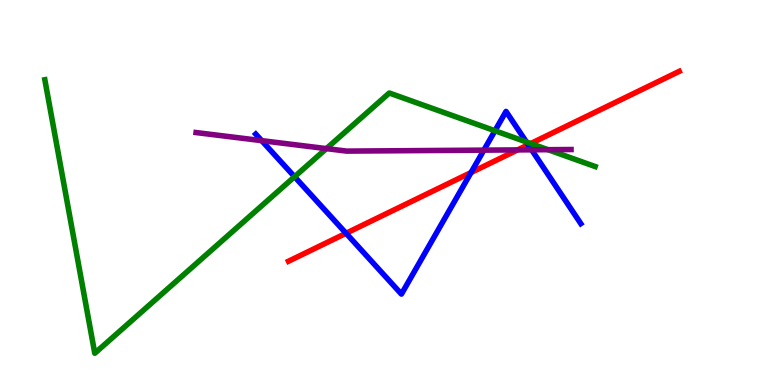[{'lines': ['blue', 'red'], 'intersections': [{'x': 4.47, 'y': 3.94}, {'x': 6.08, 'y': 5.52}, {'x': 6.82, 'y': 6.24}]}, {'lines': ['green', 'red'], 'intersections': [{'x': 6.85, 'y': 6.27}]}, {'lines': ['purple', 'red'], 'intersections': [{'x': 6.68, 'y': 6.11}]}, {'lines': ['blue', 'green'], 'intersections': [{'x': 3.8, 'y': 5.41}, {'x': 6.39, 'y': 6.6}, {'x': 6.79, 'y': 6.31}]}, {'lines': ['blue', 'purple'], 'intersections': [{'x': 3.38, 'y': 6.35}, {'x': 6.24, 'y': 6.1}, {'x': 6.86, 'y': 6.11}]}, {'lines': ['green', 'purple'], 'intersections': [{'x': 4.21, 'y': 6.14}, {'x': 7.07, 'y': 6.11}]}]